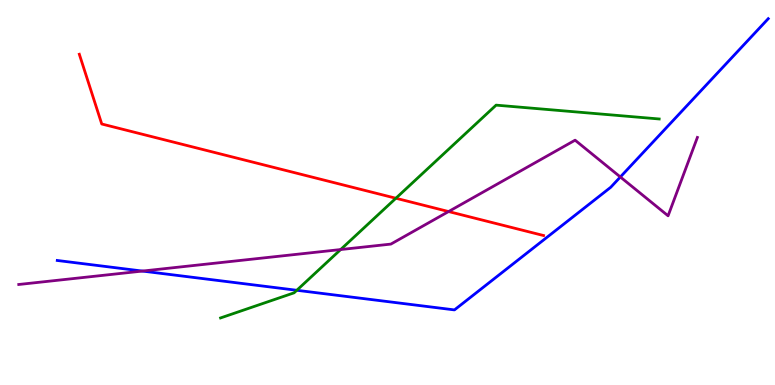[{'lines': ['blue', 'red'], 'intersections': []}, {'lines': ['green', 'red'], 'intersections': [{'x': 5.11, 'y': 4.85}]}, {'lines': ['purple', 'red'], 'intersections': [{'x': 5.79, 'y': 4.51}]}, {'lines': ['blue', 'green'], 'intersections': [{'x': 3.83, 'y': 2.46}]}, {'lines': ['blue', 'purple'], 'intersections': [{'x': 1.84, 'y': 2.96}, {'x': 8.0, 'y': 5.4}]}, {'lines': ['green', 'purple'], 'intersections': [{'x': 4.4, 'y': 3.52}]}]